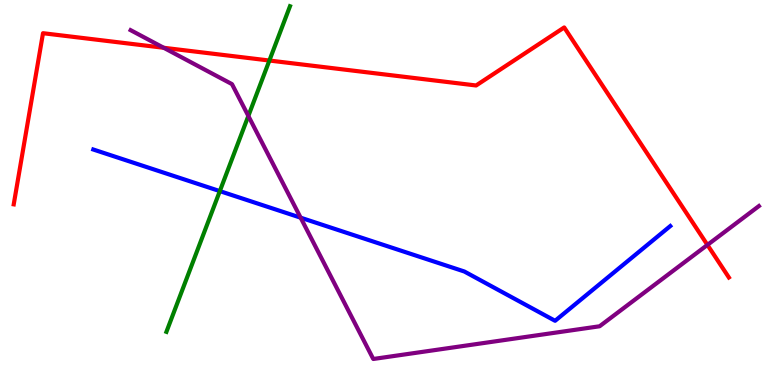[{'lines': ['blue', 'red'], 'intersections': []}, {'lines': ['green', 'red'], 'intersections': [{'x': 3.48, 'y': 8.43}]}, {'lines': ['purple', 'red'], 'intersections': [{'x': 2.11, 'y': 8.76}, {'x': 9.13, 'y': 3.64}]}, {'lines': ['blue', 'green'], 'intersections': [{'x': 2.84, 'y': 5.04}]}, {'lines': ['blue', 'purple'], 'intersections': [{'x': 3.88, 'y': 4.35}]}, {'lines': ['green', 'purple'], 'intersections': [{'x': 3.2, 'y': 6.99}]}]